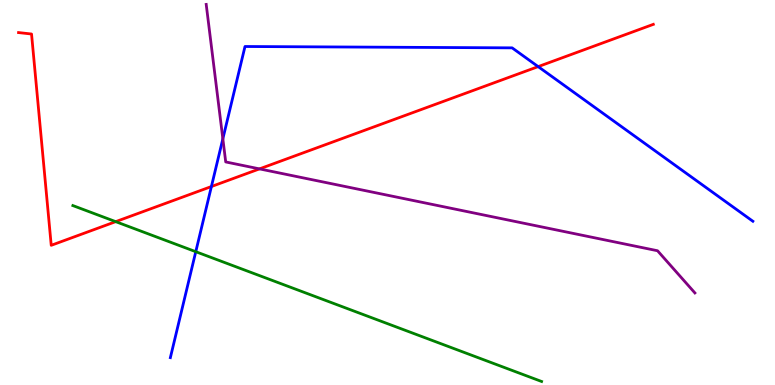[{'lines': ['blue', 'red'], 'intersections': [{'x': 2.73, 'y': 5.16}, {'x': 6.94, 'y': 8.27}]}, {'lines': ['green', 'red'], 'intersections': [{'x': 1.49, 'y': 4.24}]}, {'lines': ['purple', 'red'], 'intersections': [{'x': 3.35, 'y': 5.61}]}, {'lines': ['blue', 'green'], 'intersections': [{'x': 2.53, 'y': 3.46}]}, {'lines': ['blue', 'purple'], 'intersections': [{'x': 2.88, 'y': 6.39}]}, {'lines': ['green', 'purple'], 'intersections': []}]